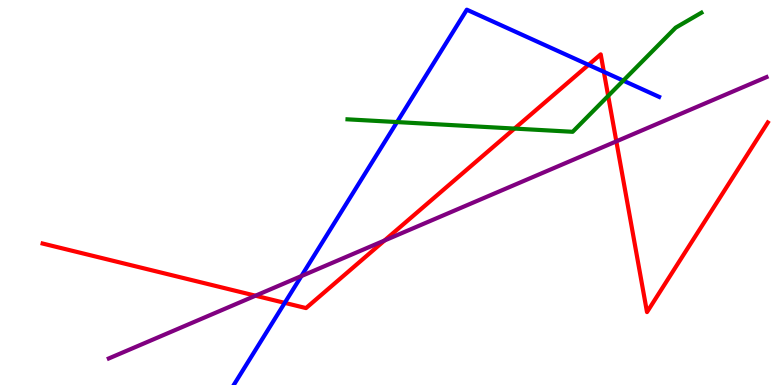[{'lines': ['blue', 'red'], 'intersections': [{'x': 3.67, 'y': 2.13}, {'x': 7.59, 'y': 8.32}, {'x': 7.79, 'y': 8.13}]}, {'lines': ['green', 'red'], 'intersections': [{'x': 6.64, 'y': 6.66}, {'x': 7.85, 'y': 7.51}]}, {'lines': ['purple', 'red'], 'intersections': [{'x': 3.3, 'y': 2.32}, {'x': 4.96, 'y': 3.75}, {'x': 7.95, 'y': 6.33}]}, {'lines': ['blue', 'green'], 'intersections': [{'x': 5.12, 'y': 6.83}, {'x': 8.04, 'y': 7.91}]}, {'lines': ['blue', 'purple'], 'intersections': [{'x': 3.89, 'y': 2.83}]}, {'lines': ['green', 'purple'], 'intersections': []}]